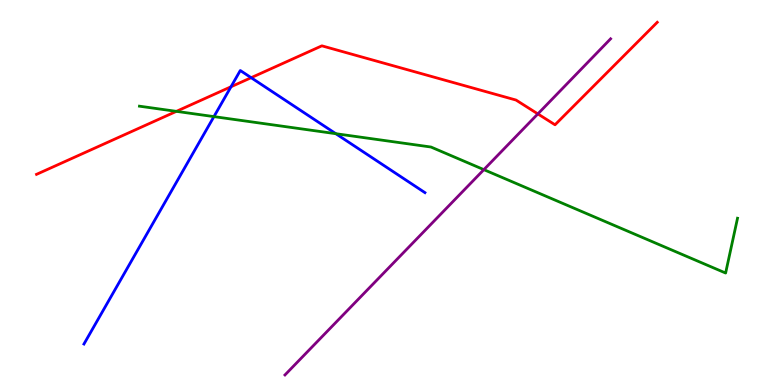[{'lines': ['blue', 'red'], 'intersections': [{'x': 2.98, 'y': 7.75}, {'x': 3.24, 'y': 7.98}]}, {'lines': ['green', 'red'], 'intersections': [{'x': 2.28, 'y': 7.11}]}, {'lines': ['purple', 'red'], 'intersections': [{'x': 6.94, 'y': 7.04}]}, {'lines': ['blue', 'green'], 'intersections': [{'x': 2.76, 'y': 6.97}, {'x': 4.33, 'y': 6.53}]}, {'lines': ['blue', 'purple'], 'intersections': []}, {'lines': ['green', 'purple'], 'intersections': [{'x': 6.24, 'y': 5.59}]}]